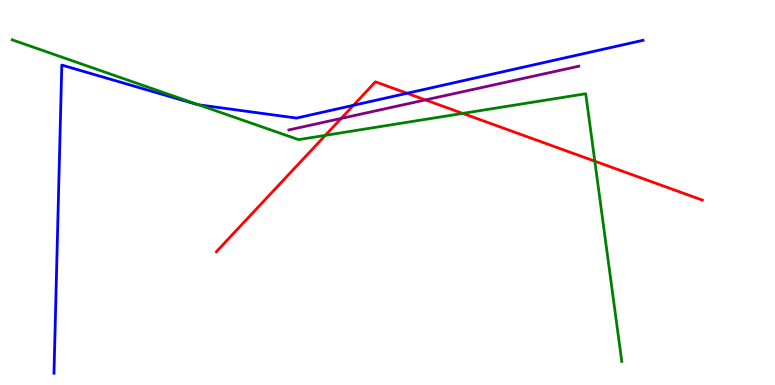[{'lines': ['blue', 'red'], 'intersections': [{'x': 4.56, 'y': 7.26}, {'x': 5.25, 'y': 7.58}]}, {'lines': ['green', 'red'], 'intersections': [{'x': 4.2, 'y': 6.48}, {'x': 5.97, 'y': 7.05}, {'x': 7.67, 'y': 5.81}]}, {'lines': ['purple', 'red'], 'intersections': [{'x': 4.4, 'y': 6.92}, {'x': 5.49, 'y': 7.4}]}, {'lines': ['blue', 'green'], 'intersections': [{'x': 2.56, 'y': 7.28}]}, {'lines': ['blue', 'purple'], 'intersections': []}, {'lines': ['green', 'purple'], 'intersections': []}]